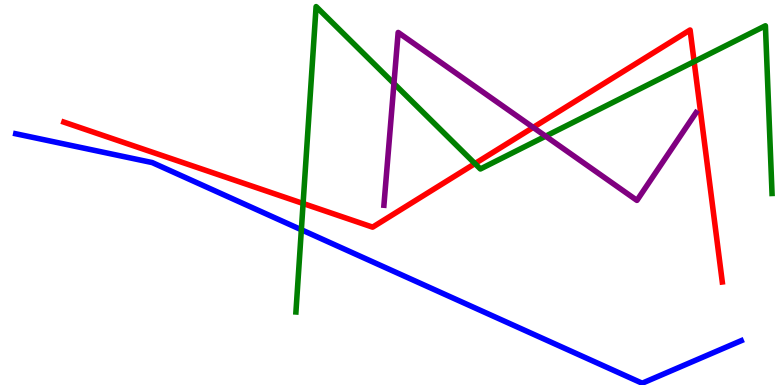[{'lines': ['blue', 'red'], 'intersections': []}, {'lines': ['green', 'red'], 'intersections': [{'x': 3.91, 'y': 4.71}, {'x': 6.13, 'y': 5.75}, {'x': 8.96, 'y': 8.4}]}, {'lines': ['purple', 'red'], 'intersections': [{'x': 6.88, 'y': 6.69}]}, {'lines': ['blue', 'green'], 'intersections': [{'x': 3.89, 'y': 4.03}]}, {'lines': ['blue', 'purple'], 'intersections': []}, {'lines': ['green', 'purple'], 'intersections': [{'x': 5.08, 'y': 7.83}, {'x': 7.04, 'y': 6.46}]}]